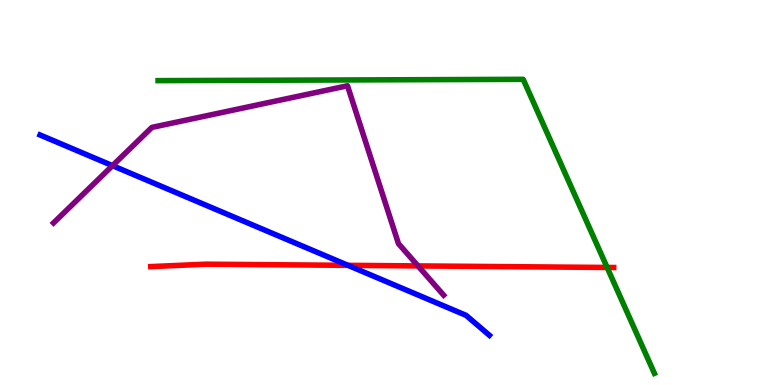[{'lines': ['blue', 'red'], 'intersections': [{'x': 4.49, 'y': 3.11}]}, {'lines': ['green', 'red'], 'intersections': [{'x': 7.83, 'y': 3.05}]}, {'lines': ['purple', 'red'], 'intersections': [{'x': 5.39, 'y': 3.09}]}, {'lines': ['blue', 'green'], 'intersections': []}, {'lines': ['blue', 'purple'], 'intersections': [{'x': 1.45, 'y': 5.7}]}, {'lines': ['green', 'purple'], 'intersections': []}]